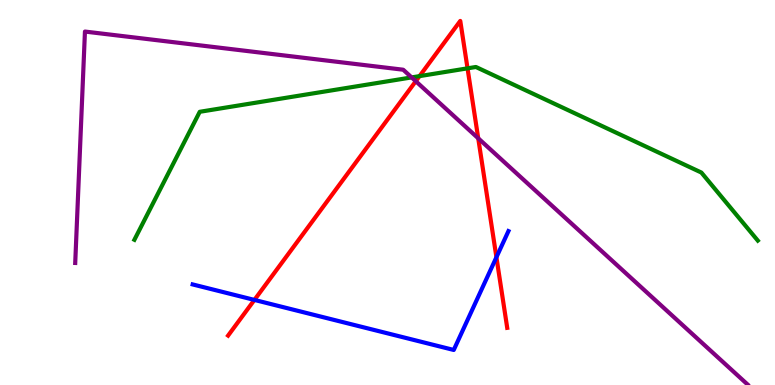[{'lines': ['blue', 'red'], 'intersections': [{'x': 3.28, 'y': 2.21}, {'x': 6.41, 'y': 3.32}]}, {'lines': ['green', 'red'], 'intersections': [{'x': 5.41, 'y': 8.02}, {'x': 6.03, 'y': 8.23}]}, {'lines': ['purple', 'red'], 'intersections': [{'x': 5.36, 'y': 7.89}, {'x': 6.17, 'y': 6.41}]}, {'lines': ['blue', 'green'], 'intersections': []}, {'lines': ['blue', 'purple'], 'intersections': []}, {'lines': ['green', 'purple'], 'intersections': [{'x': 5.31, 'y': 7.99}]}]